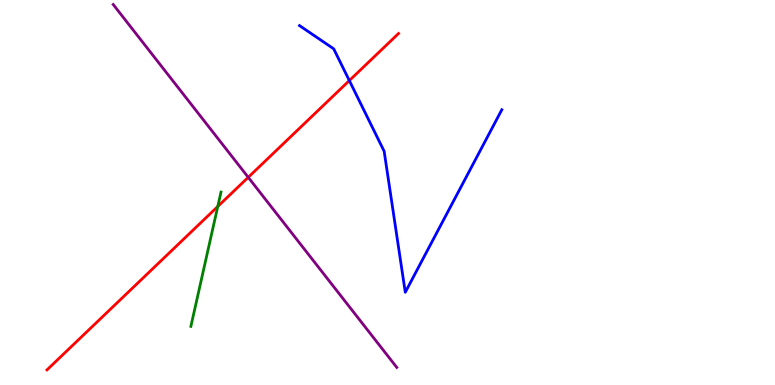[{'lines': ['blue', 'red'], 'intersections': [{'x': 4.51, 'y': 7.91}]}, {'lines': ['green', 'red'], 'intersections': [{'x': 2.81, 'y': 4.64}]}, {'lines': ['purple', 'red'], 'intersections': [{'x': 3.2, 'y': 5.39}]}, {'lines': ['blue', 'green'], 'intersections': []}, {'lines': ['blue', 'purple'], 'intersections': []}, {'lines': ['green', 'purple'], 'intersections': []}]